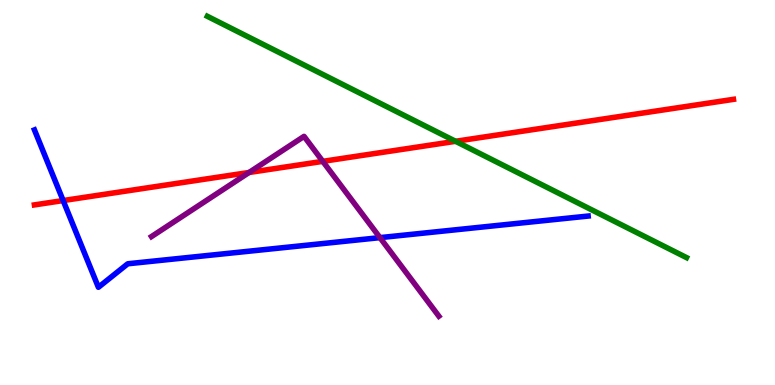[{'lines': ['blue', 'red'], 'intersections': [{'x': 0.815, 'y': 4.79}]}, {'lines': ['green', 'red'], 'intersections': [{'x': 5.88, 'y': 6.33}]}, {'lines': ['purple', 'red'], 'intersections': [{'x': 3.21, 'y': 5.52}, {'x': 4.16, 'y': 5.81}]}, {'lines': ['blue', 'green'], 'intersections': []}, {'lines': ['blue', 'purple'], 'intersections': [{'x': 4.9, 'y': 3.83}]}, {'lines': ['green', 'purple'], 'intersections': []}]